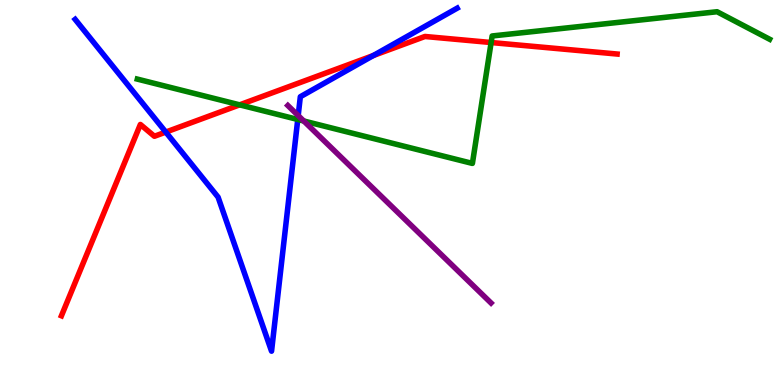[{'lines': ['blue', 'red'], 'intersections': [{'x': 2.14, 'y': 6.57}, {'x': 4.82, 'y': 8.56}]}, {'lines': ['green', 'red'], 'intersections': [{'x': 3.09, 'y': 7.28}, {'x': 6.34, 'y': 8.9}]}, {'lines': ['purple', 'red'], 'intersections': []}, {'lines': ['blue', 'green'], 'intersections': [{'x': 3.84, 'y': 6.9}]}, {'lines': ['blue', 'purple'], 'intersections': [{'x': 3.85, 'y': 7.0}]}, {'lines': ['green', 'purple'], 'intersections': [{'x': 3.92, 'y': 6.86}]}]